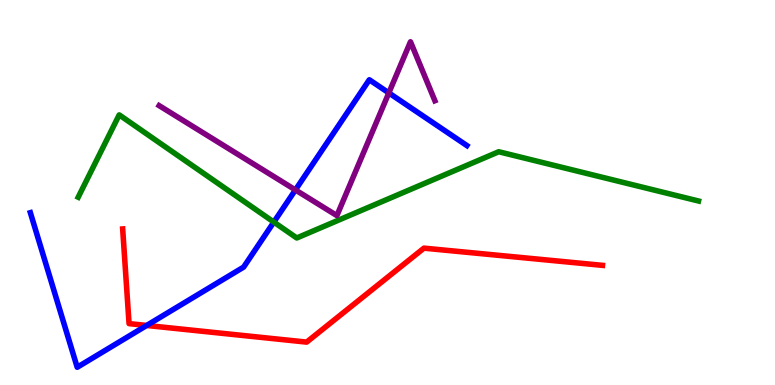[{'lines': ['blue', 'red'], 'intersections': [{'x': 1.89, 'y': 1.55}]}, {'lines': ['green', 'red'], 'intersections': []}, {'lines': ['purple', 'red'], 'intersections': []}, {'lines': ['blue', 'green'], 'intersections': [{'x': 3.53, 'y': 4.23}]}, {'lines': ['blue', 'purple'], 'intersections': [{'x': 3.81, 'y': 5.07}, {'x': 5.02, 'y': 7.59}]}, {'lines': ['green', 'purple'], 'intersections': []}]